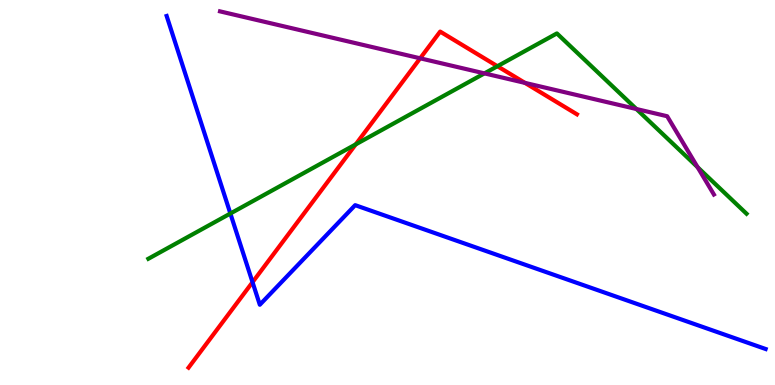[{'lines': ['blue', 'red'], 'intersections': [{'x': 3.26, 'y': 2.67}]}, {'lines': ['green', 'red'], 'intersections': [{'x': 4.59, 'y': 6.25}, {'x': 6.42, 'y': 8.28}]}, {'lines': ['purple', 'red'], 'intersections': [{'x': 5.42, 'y': 8.49}, {'x': 6.77, 'y': 7.85}]}, {'lines': ['blue', 'green'], 'intersections': [{'x': 2.97, 'y': 4.45}]}, {'lines': ['blue', 'purple'], 'intersections': []}, {'lines': ['green', 'purple'], 'intersections': [{'x': 6.25, 'y': 8.09}, {'x': 8.21, 'y': 7.17}, {'x': 9.0, 'y': 5.66}]}]